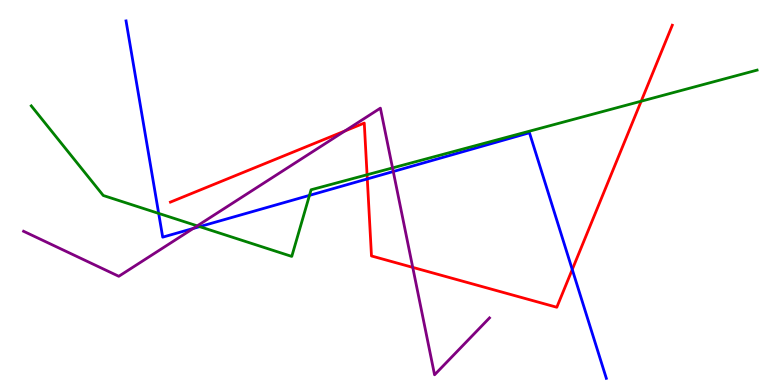[{'lines': ['blue', 'red'], 'intersections': [{'x': 4.74, 'y': 5.35}, {'x': 7.38, 'y': 3.0}]}, {'lines': ['green', 'red'], 'intersections': [{'x': 4.74, 'y': 5.46}, {'x': 8.27, 'y': 7.37}]}, {'lines': ['purple', 'red'], 'intersections': [{'x': 4.45, 'y': 6.6}, {'x': 5.33, 'y': 3.05}]}, {'lines': ['blue', 'green'], 'intersections': [{'x': 2.05, 'y': 4.46}, {'x': 2.58, 'y': 4.11}, {'x': 3.99, 'y': 4.93}]}, {'lines': ['blue', 'purple'], 'intersections': [{'x': 2.49, 'y': 4.07}, {'x': 5.07, 'y': 5.54}]}, {'lines': ['green', 'purple'], 'intersections': [{'x': 2.55, 'y': 4.13}, {'x': 5.06, 'y': 5.64}]}]